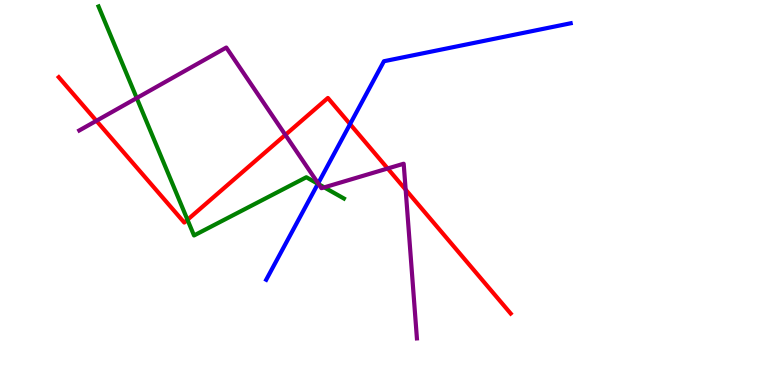[{'lines': ['blue', 'red'], 'intersections': [{'x': 4.52, 'y': 6.78}]}, {'lines': ['green', 'red'], 'intersections': [{'x': 2.42, 'y': 4.29}]}, {'lines': ['purple', 'red'], 'intersections': [{'x': 1.24, 'y': 6.86}, {'x': 3.68, 'y': 6.5}, {'x': 5.0, 'y': 5.62}, {'x': 5.23, 'y': 5.07}]}, {'lines': ['blue', 'green'], 'intersections': [{'x': 4.1, 'y': 5.23}]}, {'lines': ['blue', 'purple'], 'intersections': [{'x': 4.11, 'y': 5.24}]}, {'lines': ['green', 'purple'], 'intersections': [{'x': 1.76, 'y': 7.45}, {'x': 4.11, 'y': 5.21}, {'x': 4.18, 'y': 5.13}]}]